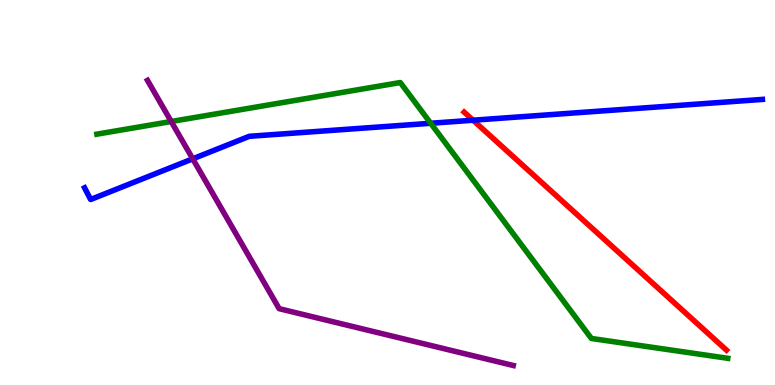[{'lines': ['blue', 'red'], 'intersections': [{'x': 6.1, 'y': 6.88}]}, {'lines': ['green', 'red'], 'intersections': []}, {'lines': ['purple', 'red'], 'intersections': []}, {'lines': ['blue', 'green'], 'intersections': [{'x': 5.56, 'y': 6.8}]}, {'lines': ['blue', 'purple'], 'intersections': [{'x': 2.49, 'y': 5.87}]}, {'lines': ['green', 'purple'], 'intersections': [{'x': 2.21, 'y': 6.84}]}]